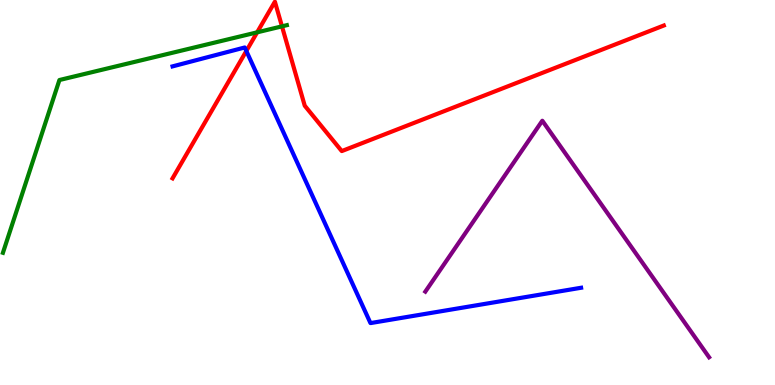[{'lines': ['blue', 'red'], 'intersections': [{'x': 3.18, 'y': 8.68}]}, {'lines': ['green', 'red'], 'intersections': [{'x': 3.32, 'y': 9.16}, {'x': 3.64, 'y': 9.32}]}, {'lines': ['purple', 'red'], 'intersections': []}, {'lines': ['blue', 'green'], 'intersections': []}, {'lines': ['blue', 'purple'], 'intersections': []}, {'lines': ['green', 'purple'], 'intersections': []}]